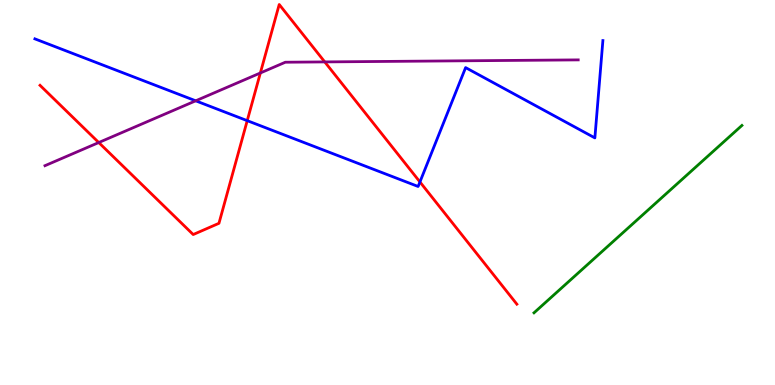[{'lines': ['blue', 'red'], 'intersections': [{'x': 3.19, 'y': 6.87}, {'x': 5.42, 'y': 5.27}]}, {'lines': ['green', 'red'], 'intersections': []}, {'lines': ['purple', 'red'], 'intersections': [{'x': 1.27, 'y': 6.3}, {'x': 3.36, 'y': 8.1}, {'x': 4.19, 'y': 8.39}]}, {'lines': ['blue', 'green'], 'intersections': []}, {'lines': ['blue', 'purple'], 'intersections': [{'x': 2.53, 'y': 7.38}]}, {'lines': ['green', 'purple'], 'intersections': []}]